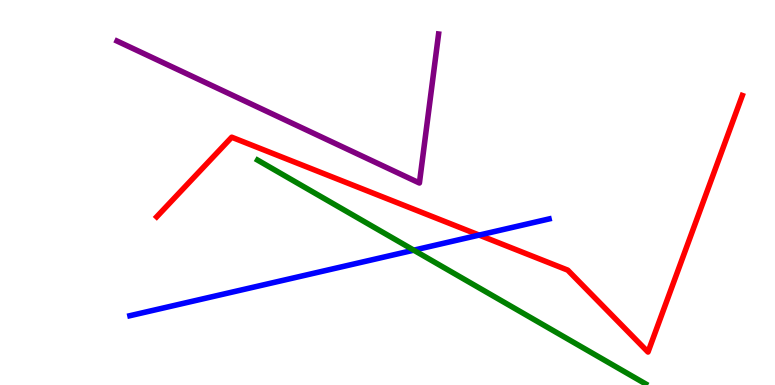[{'lines': ['blue', 'red'], 'intersections': [{'x': 6.18, 'y': 3.89}]}, {'lines': ['green', 'red'], 'intersections': []}, {'lines': ['purple', 'red'], 'intersections': []}, {'lines': ['blue', 'green'], 'intersections': [{'x': 5.34, 'y': 3.5}]}, {'lines': ['blue', 'purple'], 'intersections': []}, {'lines': ['green', 'purple'], 'intersections': []}]